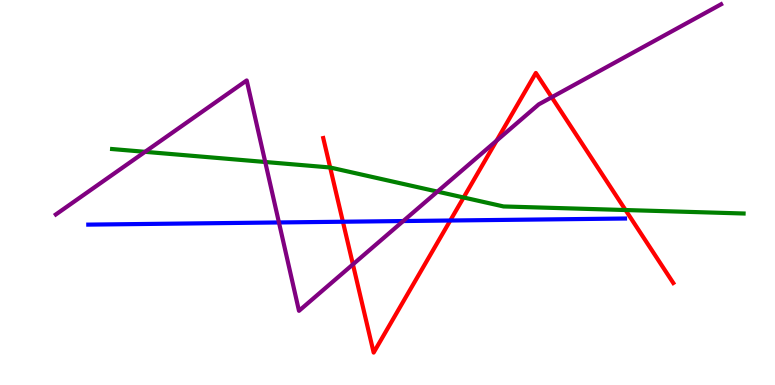[{'lines': ['blue', 'red'], 'intersections': [{'x': 4.42, 'y': 4.24}, {'x': 5.81, 'y': 4.27}]}, {'lines': ['green', 'red'], 'intersections': [{'x': 4.26, 'y': 5.65}, {'x': 5.98, 'y': 4.87}, {'x': 8.07, 'y': 4.54}]}, {'lines': ['purple', 'red'], 'intersections': [{'x': 4.55, 'y': 3.13}, {'x': 6.41, 'y': 6.35}, {'x': 7.12, 'y': 7.47}]}, {'lines': ['blue', 'green'], 'intersections': []}, {'lines': ['blue', 'purple'], 'intersections': [{'x': 3.6, 'y': 4.22}, {'x': 5.2, 'y': 4.26}]}, {'lines': ['green', 'purple'], 'intersections': [{'x': 1.87, 'y': 6.06}, {'x': 3.42, 'y': 5.79}, {'x': 5.64, 'y': 5.02}]}]